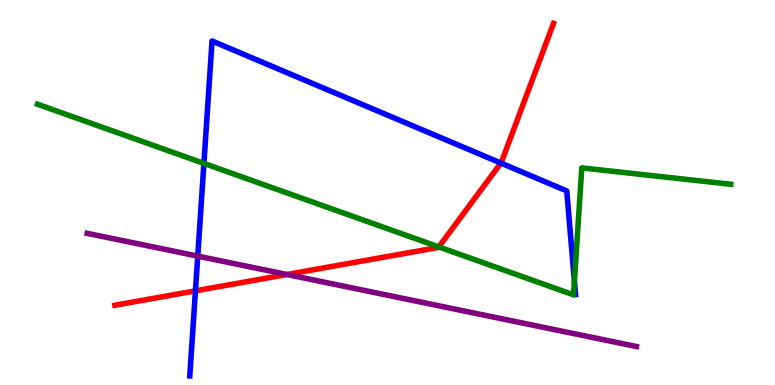[{'lines': ['blue', 'red'], 'intersections': [{'x': 2.52, 'y': 2.45}, {'x': 6.46, 'y': 5.76}]}, {'lines': ['green', 'red'], 'intersections': [{'x': 5.66, 'y': 3.59}]}, {'lines': ['purple', 'red'], 'intersections': [{'x': 3.7, 'y': 2.87}]}, {'lines': ['blue', 'green'], 'intersections': [{'x': 2.63, 'y': 5.76}, {'x': 7.41, 'y': 2.7}]}, {'lines': ['blue', 'purple'], 'intersections': [{'x': 2.55, 'y': 3.35}]}, {'lines': ['green', 'purple'], 'intersections': []}]